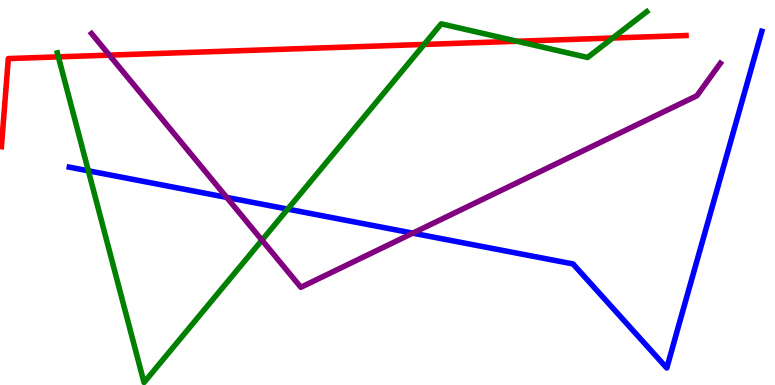[{'lines': ['blue', 'red'], 'intersections': []}, {'lines': ['green', 'red'], 'intersections': [{'x': 0.753, 'y': 8.52}, {'x': 5.47, 'y': 8.85}, {'x': 6.67, 'y': 8.93}, {'x': 7.91, 'y': 9.01}]}, {'lines': ['purple', 'red'], 'intersections': [{'x': 1.41, 'y': 8.57}]}, {'lines': ['blue', 'green'], 'intersections': [{'x': 1.14, 'y': 5.56}, {'x': 3.71, 'y': 4.57}]}, {'lines': ['blue', 'purple'], 'intersections': [{'x': 2.92, 'y': 4.87}, {'x': 5.33, 'y': 3.94}]}, {'lines': ['green', 'purple'], 'intersections': [{'x': 3.38, 'y': 3.76}]}]